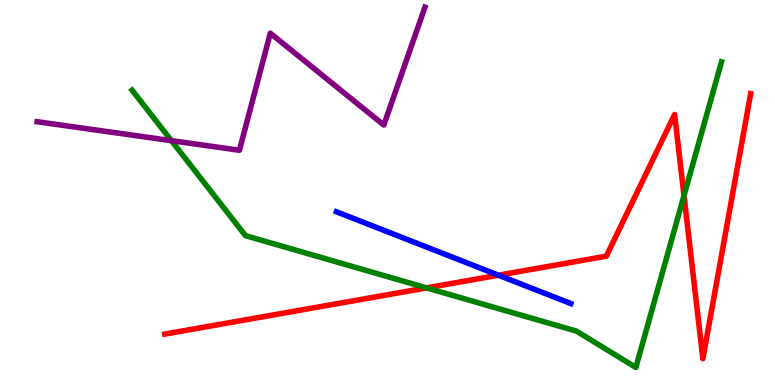[{'lines': ['blue', 'red'], 'intersections': [{'x': 6.43, 'y': 2.85}]}, {'lines': ['green', 'red'], 'intersections': [{'x': 5.5, 'y': 2.52}, {'x': 8.83, 'y': 4.92}]}, {'lines': ['purple', 'red'], 'intersections': []}, {'lines': ['blue', 'green'], 'intersections': []}, {'lines': ['blue', 'purple'], 'intersections': []}, {'lines': ['green', 'purple'], 'intersections': [{'x': 2.21, 'y': 6.35}]}]